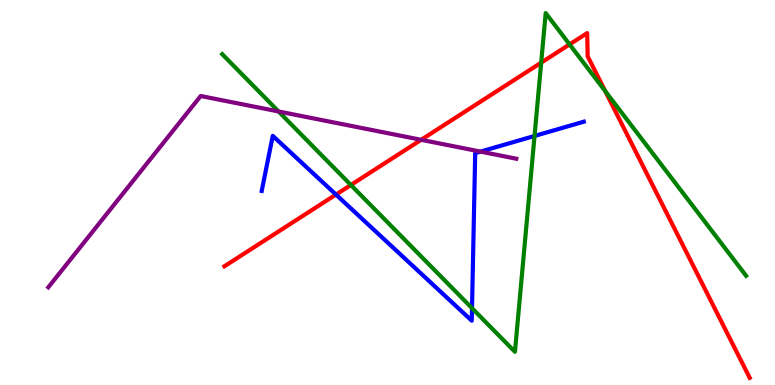[{'lines': ['blue', 'red'], 'intersections': [{'x': 4.34, 'y': 4.95}]}, {'lines': ['green', 'red'], 'intersections': [{'x': 4.53, 'y': 5.2}, {'x': 6.98, 'y': 8.37}, {'x': 7.35, 'y': 8.85}, {'x': 7.81, 'y': 7.63}]}, {'lines': ['purple', 'red'], 'intersections': [{'x': 5.43, 'y': 6.37}]}, {'lines': ['blue', 'green'], 'intersections': [{'x': 6.09, 'y': 2.0}, {'x': 6.9, 'y': 6.47}]}, {'lines': ['blue', 'purple'], 'intersections': [{'x': 6.2, 'y': 6.06}]}, {'lines': ['green', 'purple'], 'intersections': [{'x': 3.59, 'y': 7.1}]}]